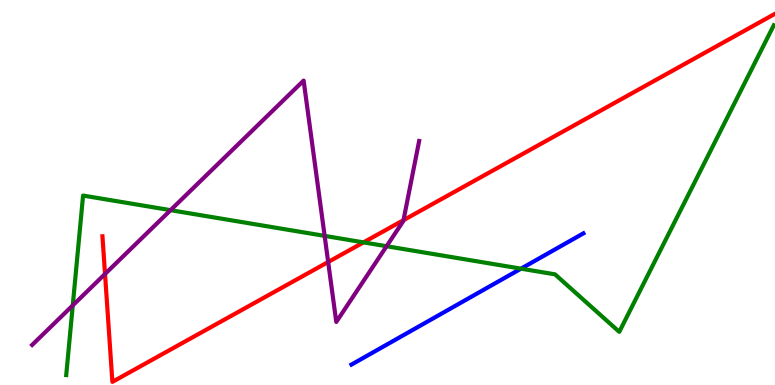[{'lines': ['blue', 'red'], 'intersections': []}, {'lines': ['green', 'red'], 'intersections': [{'x': 4.69, 'y': 3.7}]}, {'lines': ['purple', 'red'], 'intersections': [{'x': 1.36, 'y': 2.88}, {'x': 4.23, 'y': 3.19}, {'x': 5.21, 'y': 4.28}]}, {'lines': ['blue', 'green'], 'intersections': [{'x': 6.72, 'y': 3.02}]}, {'lines': ['blue', 'purple'], 'intersections': []}, {'lines': ['green', 'purple'], 'intersections': [{'x': 0.939, 'y': 2.07}, {'x': 2.2, 'y': 4.54}, {'x': 4.19, 'y': 3.87}, {'x': 4.99, 'y': 3.6}]}]